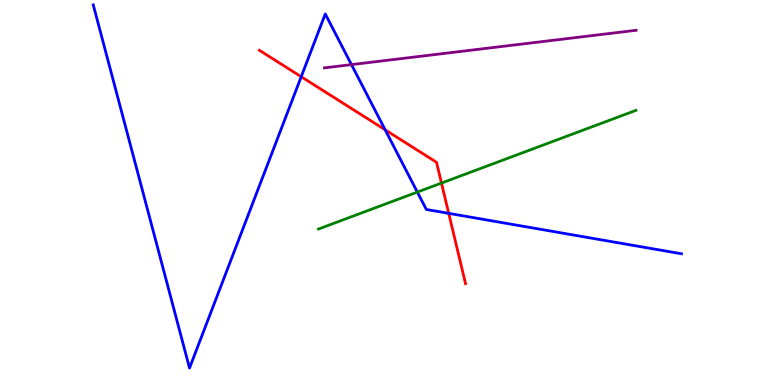[{'lines': ['blue', 'red'], 'intersections': [{'x': 3.89, 'y': 8.01}, {'x': 4.97, 'y': 6.63}, {'x': 5.79, 'y': 4.46}]}, {'lines': ['green', 'red'], 'intersections': [{'x': 5.7, 'y': 5.25}]}, {'lines': ['purple', 'red'], 'intersections': []}, {'lines': ['blue', 'green'], 'intersections': [{'x': 5.39, 'y': 5.01}]}, {'lines': ['blue', 'purple'], 'intersections': [{'x': 4.53, 'y': 8.32}]}, {'lines': ['green', 'purple'], 'intersections': []}]